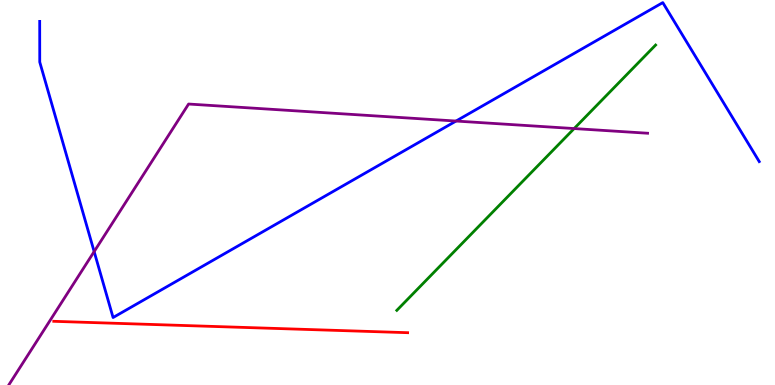[{'lines': ['blue', 'red'], 'intersections': []}, {'lines': ['green', 'red'], 'intersections': []}, {'lines': ['purple', 'red'], 'intersections': []}, {'lines': ['blue', 'green'], 'intersections': []}, {'lines': ['blue', 'purple'], 'intersections': [{'x': 1.21, 'y': 3.47}, {'x': 5.88, 'y': 6.86}]}, {'lines': ['green', 'purple'], 'intersections': [{'x': 7.41, 'y': 6.66}]}]